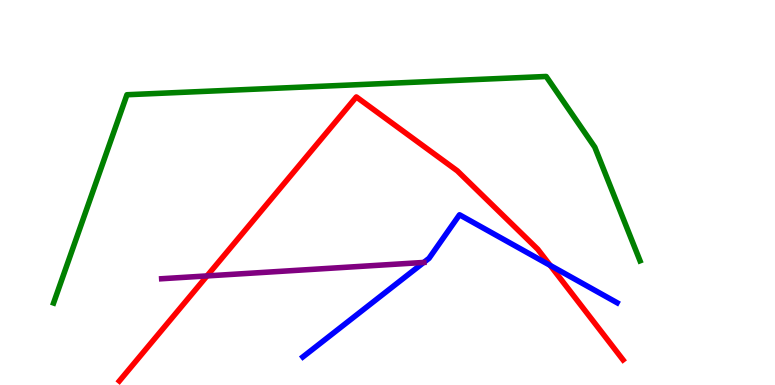[{'lines': ['blue', 'red'], 'intersections': [{'x': 7.1, 'y': 3.11}]}, {'lines': ['green', 'red'], 'intersections': []}, {'lines': ['purple', 'red'], 'intersections': [{'x': 2.67, 'y': 2.83}]}, {'lines': ['blue', 'green'], 'intersections': []}, {'lines': ['blue', 'purple'], 'intersections': [{'x': 5.47, 'y': 3.18}]}, {'lines': ['green', 'purple'], 'intersections': []}]